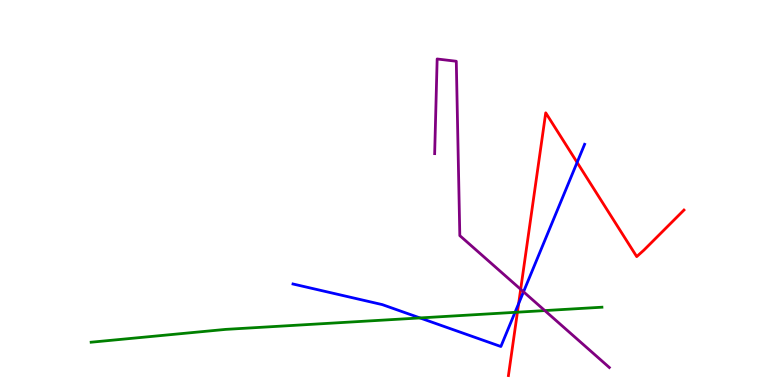[{'lines': ['blue', 'red'], 'intersections': [{'x': 6.69, 'y': 2.12}, {'x': 7.45, 'y': 5.78}]}, {'lines': ['green', 'red'], 'intersections': [{'x': 6.68, 'y': 1.89}]}, {'lines': ['purple', 'red'], 'intersections': [{'x': 6.72, 'y': 2.49}]}, {'lines': ['blue', 'green'], 'intersections': [{'x': 5.42, 'y': 1.74}, {'x': 6.65, 'y': 1.89}]}, {'lines': ['blue', 'purple'], 'intersections': [{'x': 6.76, 'y': 2.42}]}, {'lines': ['green', 'purple'], 'intersections': [{'x': 7.03, 'y': 1.93}]}]